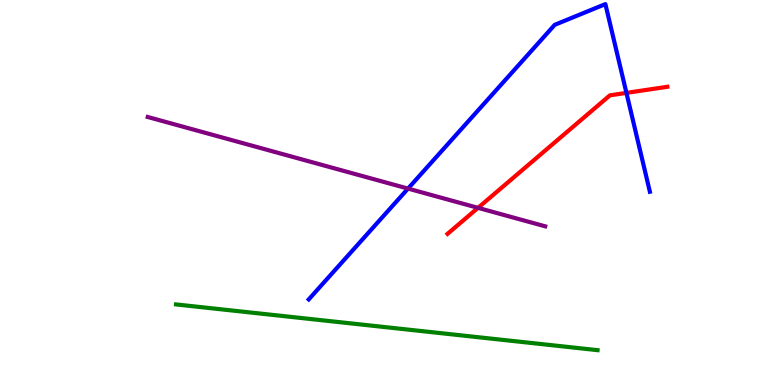[{'lines': ['blue', 'red'], 'intersections': [{'x': 8.08, 'y': 7.59}]}, {'lines': ['green', 'red'], 'intersections': []}, {'lines': ['purple', 'red'], 'intersections': [{'x': 6.17, 'y': 4.6}]}, {'lines': ['blue', 'green'], 'intersections': []}, {'lines': ['blue', 'purple'], 'intersections': [{'x': 5.26, 'y': 5.1}]}, {'lines': ['green', 'purple'], 'intersections': []}]